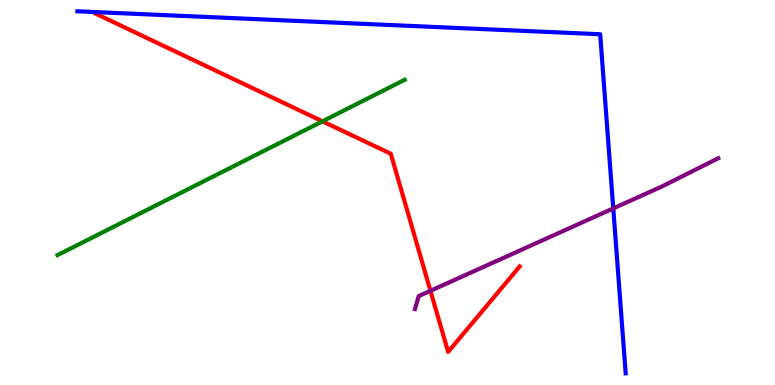[{'lines': ['blue', 'red'], 'intersections': []}, {'lines': ['green', 'red'], 'intersections': [{'x': 4.16, 'y': 6.85}]}, {'lines': ['purple', 'red'], 'intersections': [{'x': 5.55, 'y': 2.45}]}, {'lines': ['blue', 'green'], 'intersections': []}, {'lines': ['blue', 'purple'], 'intersections': [{'x': 7.91, 'y': 4.59}]}, {'lines': ['green', 'purple'], 'intersections': []}]